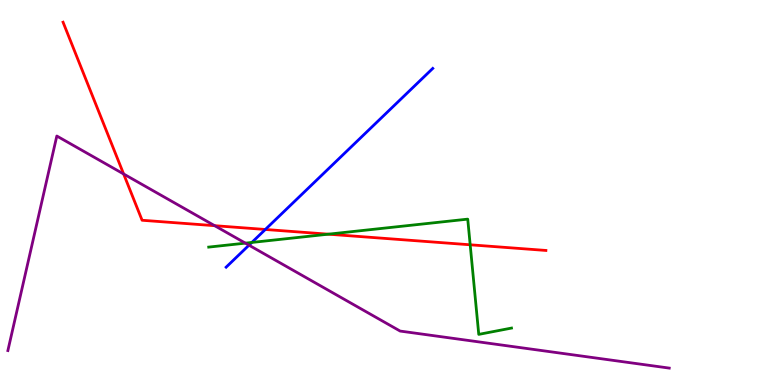[{'lines': ['blue', 'red'], 'intersections': [{'x': 3.42, 'y': 4.04}]}, {'lines': ['green', 'red'], 'intersections': [{'x': 4.24, 'y': 3.92}, {'x': 6.07, 'y': 3.64}]}, {'lines': ['purple', 'red'], 'intersections': [{'x': 1.6, 'y': 5.48}, {'x': 2.77, 'y': 4.14}]}, {'lines': ['blue', 'green'], 'intersections': [{'x': 3.25, 'y': 3.7}]}, {'lines': ['blue', 'purple'], 'intersections': [{'x': 3.21, 'y': 3.63}]}, {'lines': ['green', 'purple'], 'intersections': [{'x': 3.17, 'y': 3.68}]}]